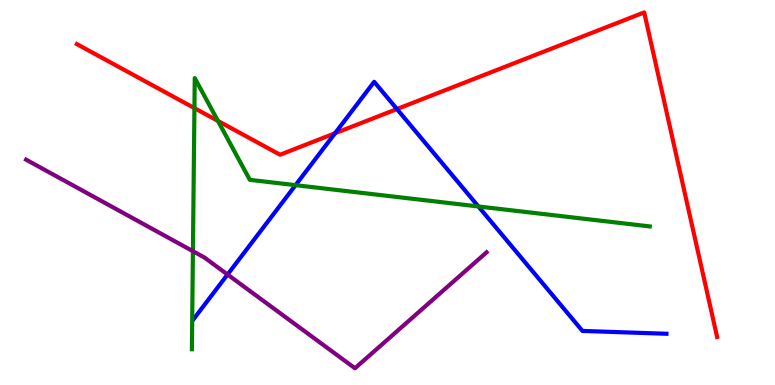[{'lines': ['blue', 'red'], 'intersections': [{'x': 4.32, 'y': 6.54}, {'x': 5.12, 'y': 7.17}]}, {'lines': ['green', 'red'], 'intersections': [{'x': 2.51, 'y': 7.19}, {'x': 2.81, 'y': 6.86}]}, {'lines': ['purple', 'red'], 'intersections': []}, {'lines': ['blue', 'green'], 'intersections': [{'x': 3.81, 'y': 5.19}, {'x': 6.17, 'y': 4.64}]}, {'lines': ['blue', 'purple'], 'intersections': [{'x': 2.94, 'y': 2.87}]}, {'lines': ['green', 'purple'], 'intersections': [{'x': 2.49, 'y': 3.48}]}]